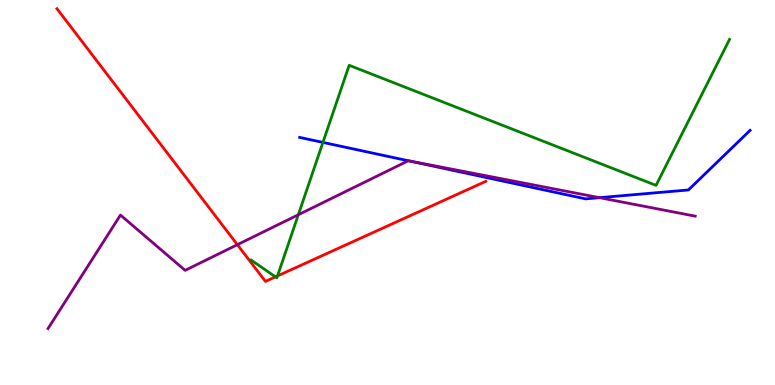[{'lines': ['blue', 'red'], 'intersections': []}, {'lines': ['green', 'red'], 'intersections': [{'x': 3.55, 'y': 2.81}, {'x': 3.58, 'y': 2.83}]}, {'lines': ['purple', 'red'], 'intersections': [{'x': 3.06, 'y': 3.64}]}, {'lines': ['blue', 'green'], 'intersections': [{'x': 4.17, 'y': 6.3}]}, {'lines': ['blue', 'purple'], 'intersections': [{'x': 5.27, 'y': 5.82}, {'x': 7.74, 'y': 4.87}]}, {'lines': ['green', 'purple'], 'intersections': [{'x': 3.85, 'y': 4.42}]}]